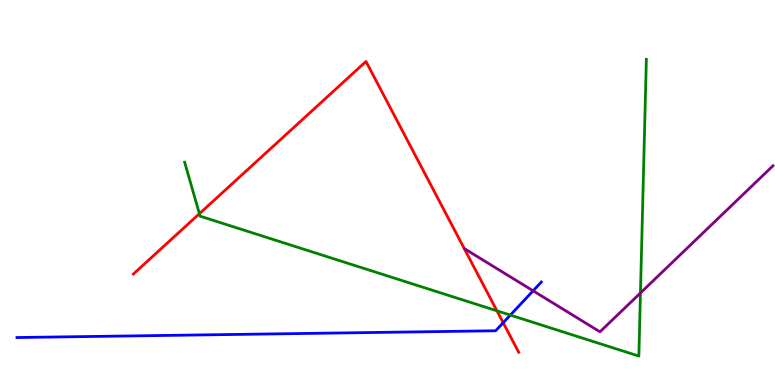[{'lines': ['blue', 'red'], 'intersections': [{'x': 6.49, 'y': 1.62}]}, {'lines': ['green', 'red'], 'intersections': [{'x': 2.57, 'y': 4.45}, {'x': 6.41, 'y': 1.93}]}, {'lines': ['purple', 'red'], 'intersections': []}, {'lines': ['blue', 'green'], 'intersections': [{'x': 6.59, 'y': 1.82}]}, {'lines': ['blue', 'purple'], 'intersections': [{'x': 6.88, 'y': 2.45}]}, {'lines': ['green', 'purple'], 'intersections': [{'x': 8.26, 'y': 2.39}]}]